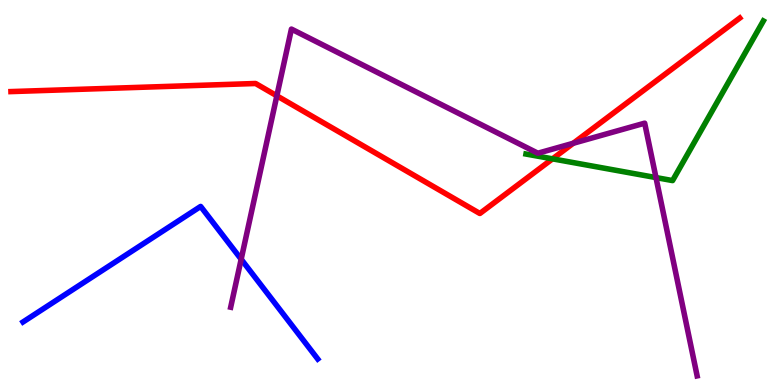[{'lines': ['blue', 'red'], 'intersections': []}, {'lines': ['green', 'red'], 'intersections': [{'x': 7.13, 'y': 5.87}]}, {'lines': ['purple', 'red'], 'intersections': [{'x': 3.57, 'y': 7.51}, {'x': 7.4, 'y': 6.28}]}, {'lines': ['blue', 'green'], 'intersections': []}, {'lines': ['blue', 'purple'], 'intersections': [{'x': 3.11, 'y': 3.27}]}, {'lines': ['green', 'purple'], 'intersections': [{'x': 8.46, 'y': 5.39}]}]